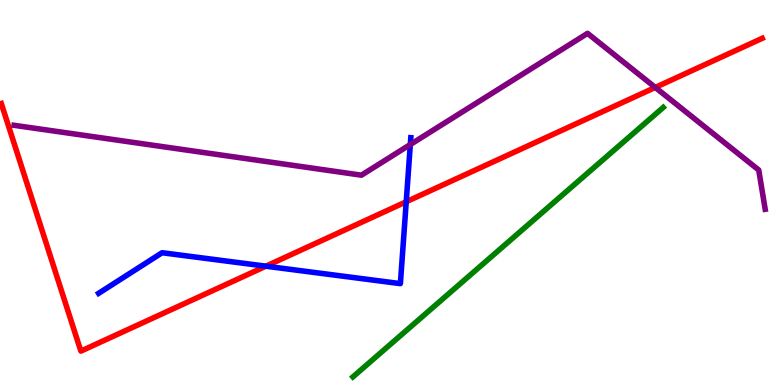[{'lines': ['blue', 'red'], 'intersections': [{'x': 3.43, 'y': 3.09}, {'x': 5.24, 'y': 4.76}]}, {'lines': ['green', 'red'], 'intersections': []}, {'lines': ['purple', 'red'], 'intersections': [{'x': 8.46, 'y': 7.73}]}, {'lines': ['blue', 'green'], 'intersections': []}, {'lines': ['blue', 'purple'], 'intersections': [{'x': 5.29, 'y': 6.25}]}, {'lines': ['green', 'purple'], 'intersections': []}]